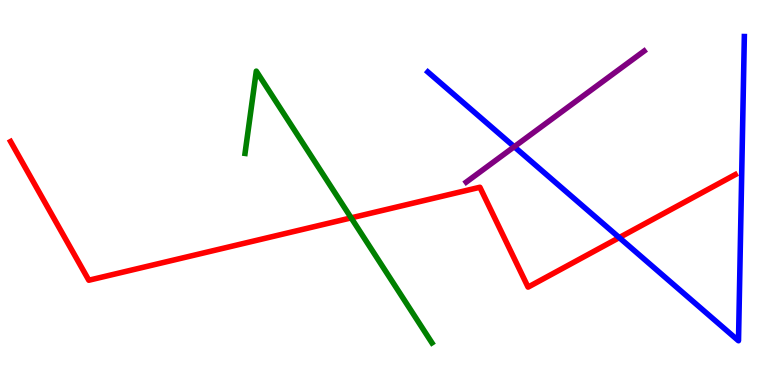[{'lines': ['blue', 'red'], 'intersections': [{'x': 7.99, 'y': 3.83}]}, {'lines': ['green', 'red'], 'intersections': [{'x': 4.53, 'y': 4.34}]}, {'lines': ['purple', 'red'], 'intersections': []}, {'lines': ['blue', 'green'], 'intersections': []}, {'lines': ['blue', 'purple'], 'intersections': [{'x': 6.64, 'y': 6.19}]}, {'lines': ['green', 'purple'], 'intersections': []}]